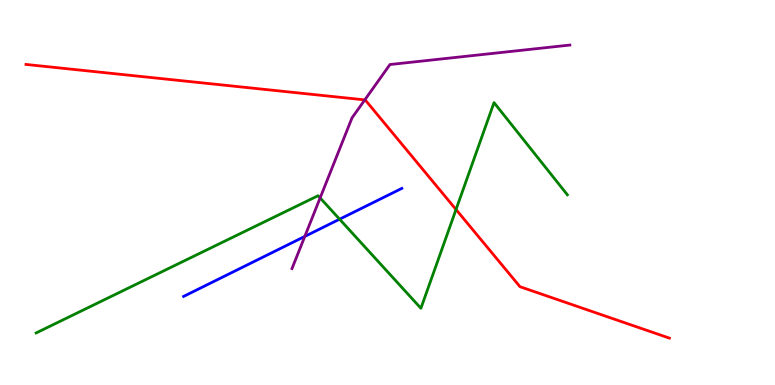[{'lines': ['blue', 'red'], 'intersections': []}, {'lines': ['green', 'red'], 'intersections': [{'x': 5.88, 'y': 4.56}]}, {'lines': ['purple', 'red'], 'intersections': [{'x': 4.71, 'y': 7.41}]}, {'lines': ['blue', 'green'], 'intersections': [{'x': 4.38, 'y': 4.31}]}, {'lines': ['blue', 'purple'], 'intersections': [{'x': 3.93, 'y': 3.86}]}, {'lines': ['green', 'purple'], 'intersections': [{'x': 4.13, 'y': 4.86}]}]